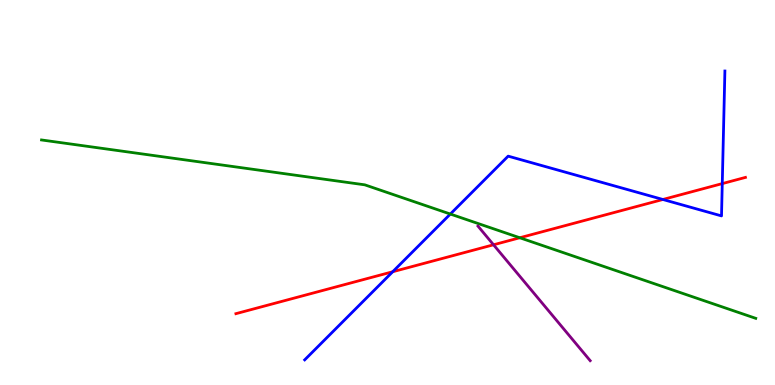[{'lines': ['blue', 'red'], 'intersections': [{'x': 5.07, 'y': 2.94}, {'x': 8.55, 'y': 4.82}, {'x': 9.32, 'y': 5.23}]}, {'lines': ['green', 'red'], 'intersections': [{'x': 6.71, 'y': 3.82}]}, {'lines': ['purple', 'red'], 'intersections': [{'x': 6.37, 'y': 3.64}]}, {'lines': ['blue', 'green'], 'intersections': [{'x': 5.81, 'y': 4.44}]}, {'lines': ['blue', 'purple'], 'intersections': []}, {'lines': ['green', 'purple'], 'intersections': []}]